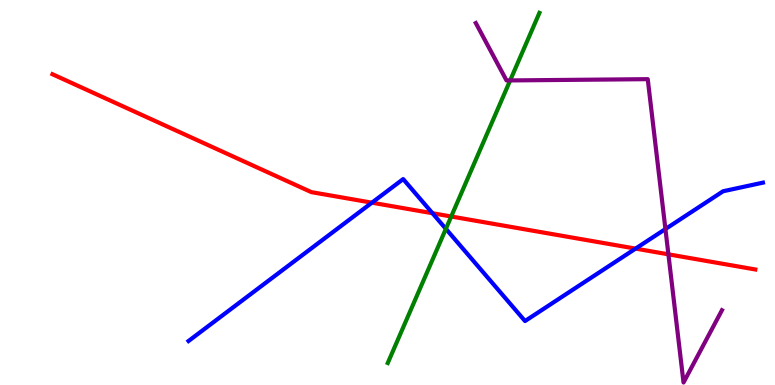[{'lines': ['blue', 'red'], 'intersections': [{'x': 4.8, 'y': 4.74}, {'x': 5.58, 'y': 4.46}, {'x': 8.2, 'y': 3.54}]}, {'lines': ['green', 'red'], 'intersections': [{'x': 5.82, 'y': 4.38}]}, {'lines': ['purple', 'red'], 'intersections': [{'x': 8.62, 'y': 3.39}]}, {'lines': ['blue', 'green'], 'intersections': [{'x': 5.75, 'y': 4.06}]}, {'lines': ['blue', 'purple'], 'intersections': [{'x': 8.59, 'y': 4.05}]}, {'lines': ['green', 'purple'], 'intersections': [{'x': 6.58, 'y': 7.91}]}]